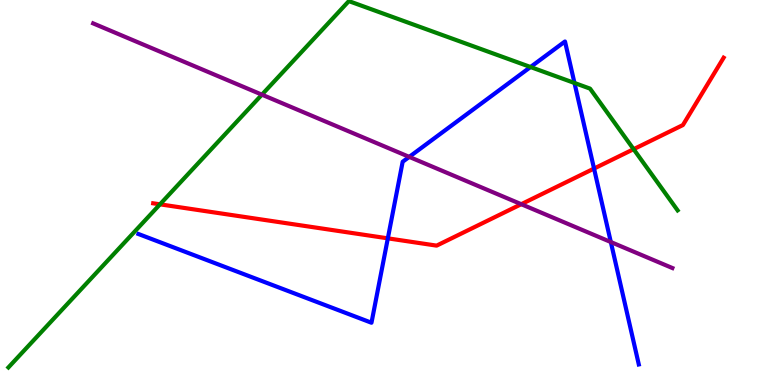[{'lines': ['blue', 'red'], 'intersections': [{'x': 5.0, 'y': 3.81}, {'x': 7.66, 'y': 5.62}]}, {'lines': ['green', 'red'], 'intersections': [{'x': 2.06, 'y': 4.69}, {'x': 8.18, 'y': 6.12}]}, {'lines': ['purple', 'red'], 'intersections': [{'x': 6.73, 'y': 4.7}]}, {'lines': ['blue', 'green'], 'intersections': [{'x': 6.85, 'y': 8.26}, {'x': 7.41, 'y': 7.84}]}, {'lines': ['blue', 'purple'], 'intersections': [{'x': 5.28, 'y': 5.93}, {'x': 7.88, 'y': 3.71}]}, {'lines': ['green', 'purple'], 'intersections': [{'x': 3.38, 'y': 7.54}]}]